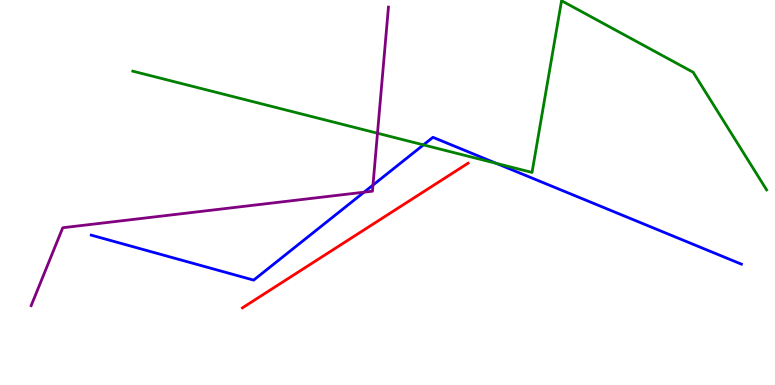[{'lines': ['blue', 'red'], 'intersections': []}, {'lines': ['green', 'red'], 'intersections': []}, {'lines': ['purple', 'red'], 'intersections': []}, {'lines': ['blue', 'green'], 'intersections': [{'x': 5.46, 'y': 6.24}, {'x': 6.4, 'y': 5.76}]}, {'lines': ['blue', 'purple'], 'intersections': [{'x': 4.7, 'y': 5.01}, {'x': 4.81, 'y': 5.19}]}, {'lines': ['green', 'purple'], 'intersections': [{'x': 4.87, 'y': 6.54}]}]